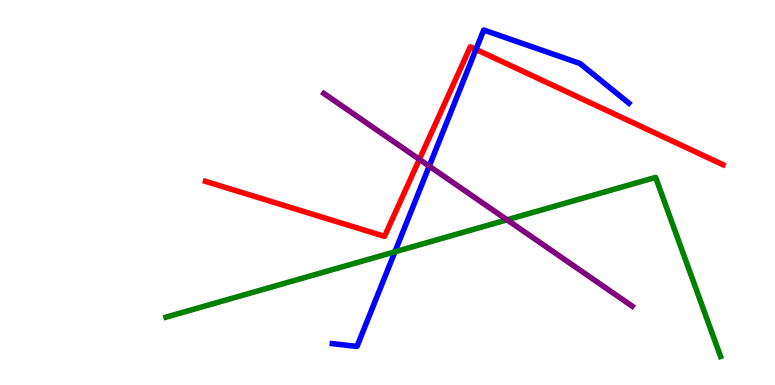[{'lines': ['blue', 'red'], 'intersections': [{'x': 6.14, 'y': 8.72}]}, {'lines': ['green', 'red'], 'intersections': []}, {'lines': ['purple', 'red'], 'intersections': [{'x': 5.41, 'y': 5.86}]}, {'lines': ['blue', 'green'], 'intersections': [{'x': 5.1, 'y': 3.46}]}, {'lines': ['blue', 'purple'], 'intersections': [{'x': 5.54, 'y': 5.68}]}, {'lines': ['green', 'purple'], 'intersections': [{'x': 6.54, 'y': 4.29}]}]